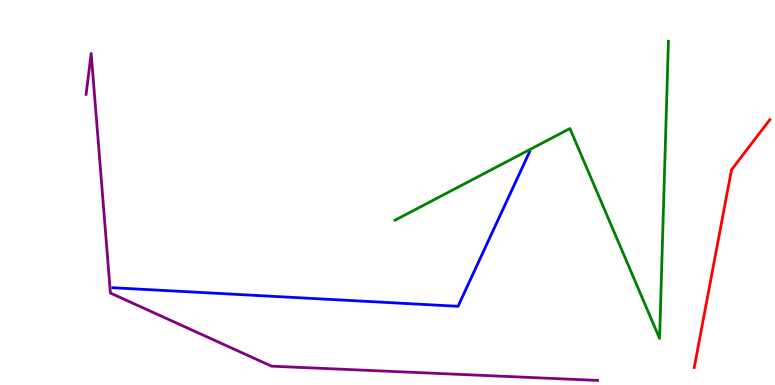[{'lines': ['blue', 'red'], 'intersections': []}, {'lines': ['green', 'red'], 'intersections': []}, {'lines': ['purple', 'red'], 'intersections': []}, {'lines': ['blue', 'green'], 'intersections': []}, {'lines': ['blue', 'purple'], 'intersections': []}, {'lines': ['green', 'purple'], 'intersections': []}]